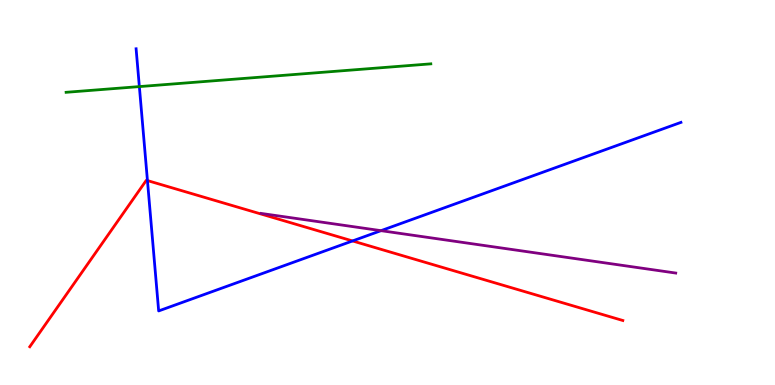[{'lines': ['blue', 'red'], 'intersections': [{'x': 1.9, 'y': 5.31}, {'x': 4.55, 'y': 3.74}]}, {'lines': ['green', 'red'], 'intersections': []}, {'lines': ['purple', 'red'], 'intersections': []}, {'lines': ['blue', 'green'], 'intersections': [{'x': 1.8, 'y': 7.75}]}, {'lines': ['blue', 'purple'], 'intersections': [{'x': 4.92, 'y': 4.01}]}, {'lines': ['green', 'purple'], 'intersections': []}]